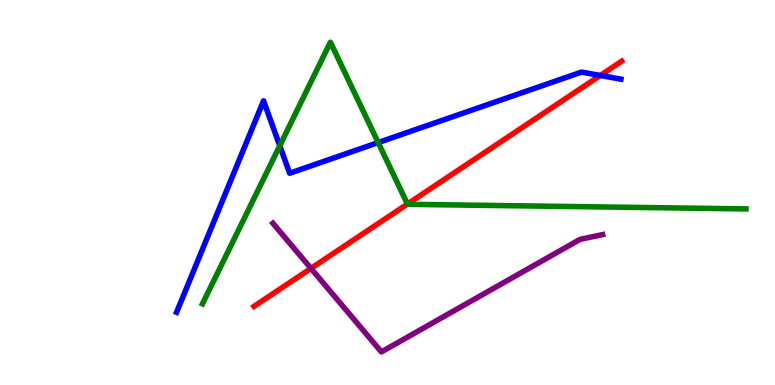[{'lines': ['blue', 'red'], 'intersections': [{'x': 7.75, 'y': 8.04}]}, {'lines': ['green', 'red'], 'intersections': [{'x': 5.26, 'y': 4.7}]}, {'lines': ['purple', 'red'], 'intersections': [{'x': 4.01, 'y': 3.03}]}, {'lines': ['blue', 'green'], 'intersections': [{'x': 3.61, 'y': 6.21}, {'x': 4.88, 'y': 6.3}]}, {'lines': ['blue', 'purple'], 'intersections': []}, {'lines': ['green', 'purple'], 'intersections': []}]